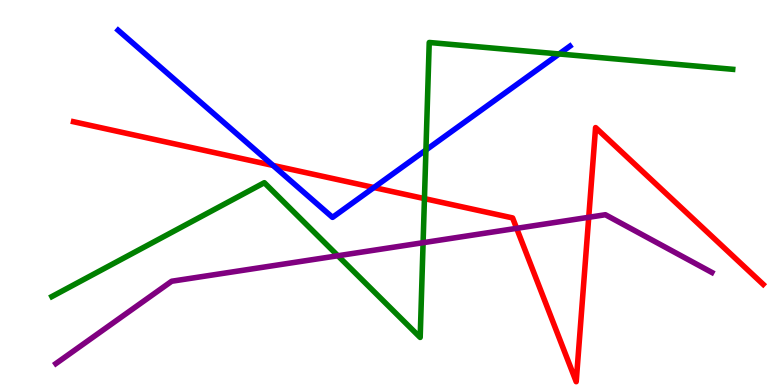[{'lines': ['blue', 'red'], 'intersections': [{'x': 3.52, 'y': 5.7}, {'x': 4.82, 'y': 5.13}]}, {'lines': ['green', 'red'], 'intersections': [{'x': 5.48, 'y': 4.84}]}, {'lines': ['purple', 'red'], 'intersections': [{'x': 6.67, 'y': 4.07}, {'x': 7.6, 'y': 4.36}]}, {'lines': ['blue', 'green'], 'intersections': [{'x': 5.5, 'y': 6.1}, {'x': 7.21, 'y': 8.6}]}, {'lines': ['blue', 'purple'], 'intersections': []}, {'lines': ['green', 'purple'], 'intersections': [{'x': 4.36, 'y': 3.36}, {'x': 5.46, 'y': 3.7}]}]